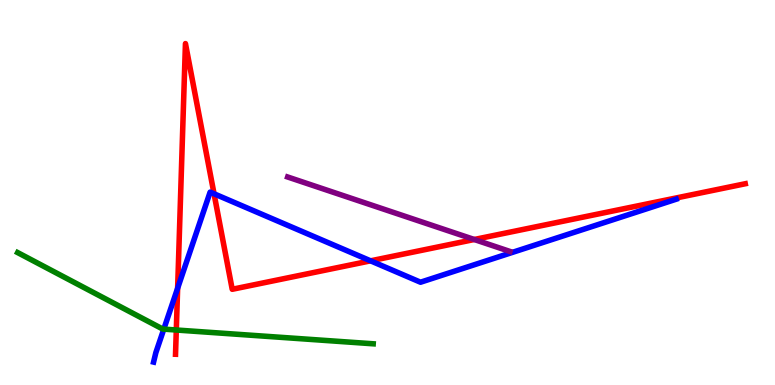[{'lines': ['blue', 'red'], 'intersections': [{'x': 2.29, 'y': 2.51}, {'x': 2.76, 'y': 4.97}, {'x': 4.78, 'y': 3.23}]}, {'lines': ['green', 'red'], 'intersections': [{'x': 2.27, 'y': 1.43}]}, {'lines': ['purple', 'red'], 'intersections': [{'x': 6.12, 'y': 3.78}]}, {'lines': ['blue', 'green'], 'intersections': [{'x': 2.11, 'y': 1.45}]}, {'lines': ['blue', 'purple'], 'intersections': []}, {'lines': ['green', 'purple'], 'intersections': []}]